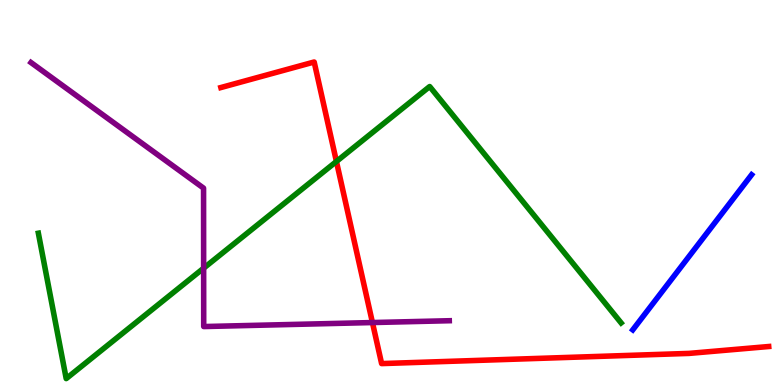[{'lines': ['blue', 'red'], 'intersections': []}, {'lines': ['green', 'red'], 'intersections': [{'x': 4.34, 'y': 5.81}]}, {'lines': ['purple', 'red'], 'intersections': [{'x': 4.81, 'y': 1.62}]}, {'lines': ['blue', 'green'], 'intersections': []}, {'lines': ['blue', 'purple'], 'intersections': []}, {'lines': ['green', 'purple'], 'intersections': [{'x': 2.63, 'y': 3.03}]}]